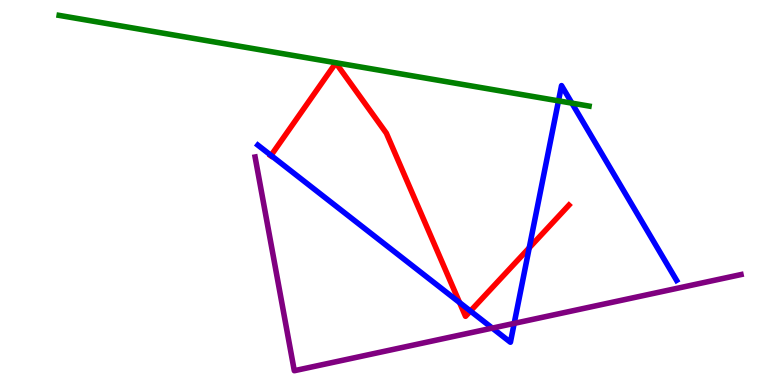[{'lines': ['blue', 'red'], 'intersections': [{'x': 3.5, 'y': 5.96}, {'x': 5.93, 'y': 2.14}, {'x': 6.07, 'y': 1.92}, {'x': 6.83, 'y': 3.56}]}, {'lines': ['green', 'red'], 'intersections': []}, {'lines': ['purple', 'red'], 'intersections': []}, {'lines': ['blue', 'green'], 'intersections': [{'x': 7.21, 'y': 7.38}, {'x': 7.38, 'y': 7.32}]}, {'lines': ['blue', 'purple'], 'intersections': [{'x': 6.35, 'y': 1.48}, {'x': 6.63, 'y': 1.6}]}, {'lines': ['green', 'purple'], 'intersections': []}]